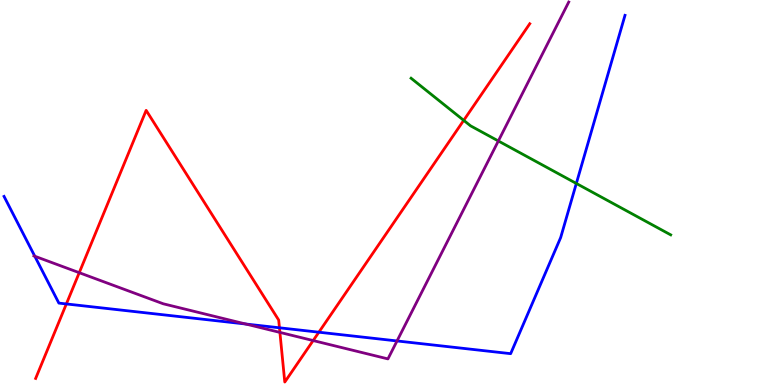[{'lines': ['blue', 'red'], 'intersections': [{'x': 0.856, 'y': 2.11}, {'x': 3.61, 'y': 1.49}, {'x': 4.11, 'y': 1.37}]}, {'lines': ['green', 'red'], 'intersections': [{'x': 5.98, 'y': 6.87}]}, {'lines': ['purple', 'red'], 'intersections': [{'x': 1.02, 'y': 2.92}, {'x': 3.61, 'y': 1.37}, {'x': 4.04, 'y': 1.15}]}, {'lines': ['blue', 'green'], 'intersections': [{'x': 7.44, 'y': 5.23}]}, {'lines': ['blue', 'purple'], 'intersections': [{'x': 0.449, 'y': 3.34}, {'x': 3.17, 'y': 1.58}, {'x': 5.12, 'y': 1.14}]}, {'lines': ['green', 'purple'], 'intersections': [{'x': 6.43, 'y': 6.34}]}]